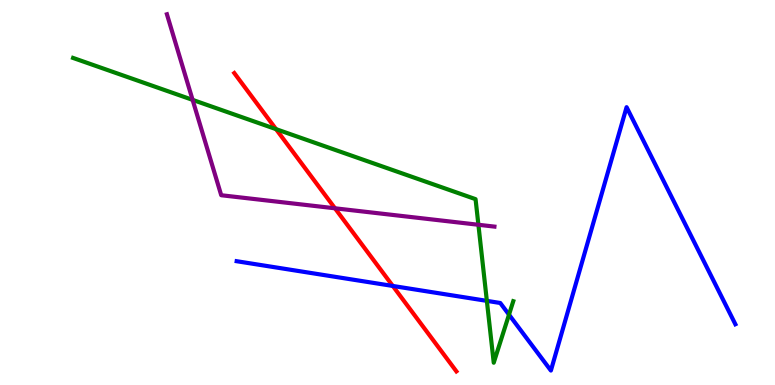[{'lines': ['blue', 'red'], 'intersections': [{'x': 5.07, 'y': 2.57}]}, {'lines': ['green', 'red'], 'intersections': [{'x': 3.56, 'y': 6.65}]}, {'lines': ['purple', 'red'], 'intersections': [{'x': 4.32, 'y': 4.59}]}, {'lines': ['blue', 'green'], 'intersections': [{'x': 6.28, 'y': 2.19}, {'x': 6.57, 'y': 1.83}]}, {'lines': ['blue', 'purple'], 'intersections': []}, {'lines': ['green', 'purple'], 'intersections': [{'x': 2.49, 'y': 7.41}, {'x': 6.17, 'y': 4.16}]}]